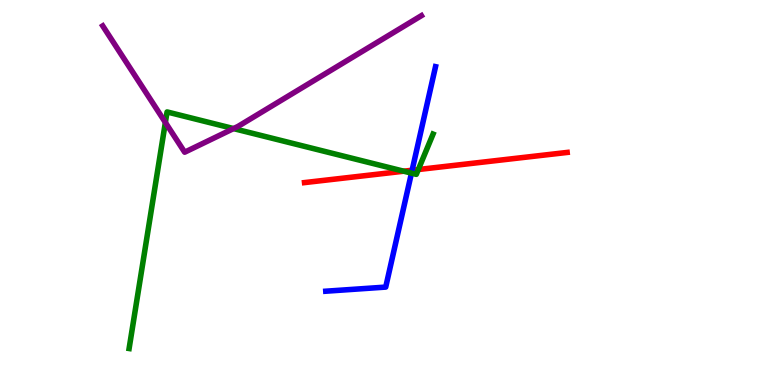[{'lines': ['blue', 'red'], 'intersections': [{'x': 5.32, 'y': 5.58}]}, {'lines': ['green', 'red'], 'intersections': [{'x': 5.21, 'y': 5.55}, {'x': 5.4, 'y': 5.6}]}, {'lines': ['purple', 'red'], 'intersections': []}, {'lines': ['blue', 'green'], 'intersections': [{'x': 5.31, 'y': 5.5}]}, {'lines': ['blue', 'purple'], 'intersections': []}, {'lines': ['green', 'purple'], 'intersections': [{'x': 2.13, 'y': 6.82}, {'x': 3.01, 'y': 6.66}]}]